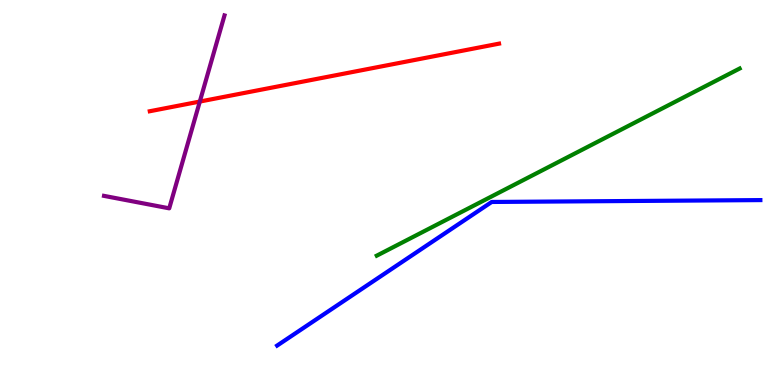[{'lines': ['blue', 'red'], 'intersections': []}, {'lines': ['green', 'red'], 'intersections': []}, {'lines': ['purple', 'red'], 'intersections': [{'x': 2.58, 'y': 7.36}]}, {'lines': ['blue', 'green'], 'intersections': []}, {'lines': ['blue', 'purple'], 'intersections': []}, {'lines': ['green', 'purple'], 'intersections': []}]